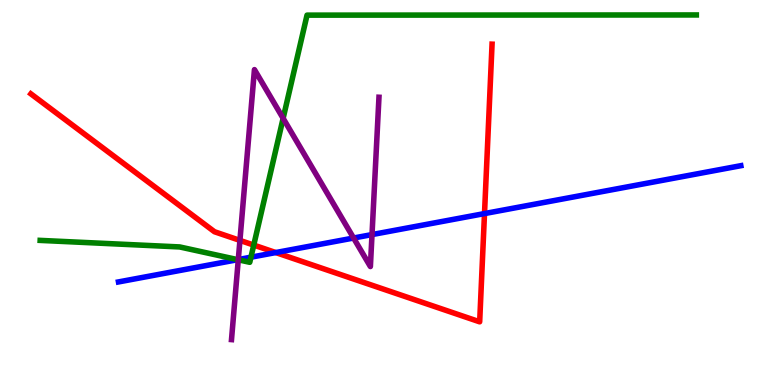[{'lines': ['blue', 'red'], 'intersections': [{'x': 3.56, 'y': 3.44}, {'x': 6.25, 'y': 4.45}]}, {'lines': ['green', 'red'], 'intersections': [{'x': 3.27, 'y': 3.63}]}, {'lines': ['purple', 'red'], 'intersections': [{'x': 3.1, 'y': 3.76}]}, {'lines': ['blue', 'green'], 'intersections': [{'x': 3.07, 'y': 3.26}, {'x': 3.24, 'y': 3.32}]}, {'lines': ['blue', 'purple'], 'intersections': [{'x': 3.07, 'y': 3.26}, {'x': 4.56, 'y': 3.82}, {'x': 4.8, 'y': 3.91}]}, {'lines': ['green', 'purple'], 'intersections': [{'x': 3.07, 'y': 3.25}, {'x': 3.65, 'y': 6.93}]}]